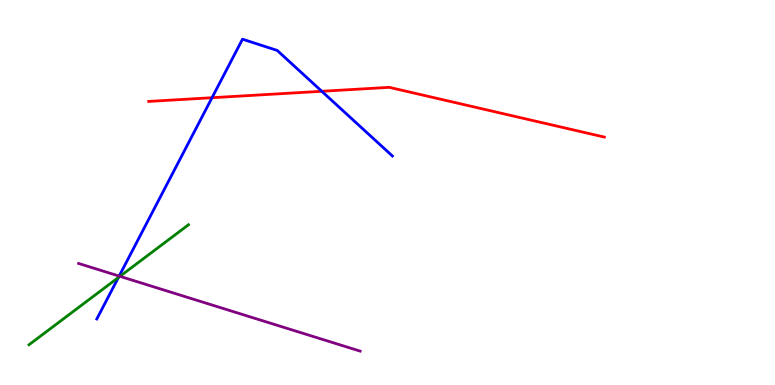[{'lines': ['blue', 'red'], 'intersections': [{'x': 2.74, 'y': 7.46}, {'x': 4.15, 'y': 7.63}]}, {'lines': ['green', 'red'], 'intersections': []}, {'lines': ['purple', 'red'], 'intersections': []}, {'lines': ['blue', 'green'], 'intersections': [{'x': 1.53, 'y': 2.79}]}, {'lines': ['blue', 'purple'], 'intersections': [{'x': 1.54, 'y': 2.83}]}, {'lines': ['green', 'purple'], 'intersections': [{'x': 1.55, 'y': 2.82}]}]